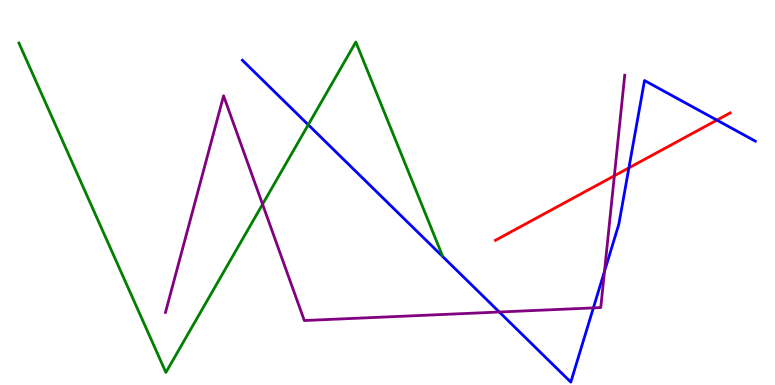[{'lines': ['blue', 'red'], 'intersections': [{'x': 8.11, 'y': 5.64}, {'x': 9.25, 'y': 6.88}]}, {'lines': ['green', 'red'], 'intersections': []}, {'lines': ['purple', 'red'], 'intersections': [{'x': 7.93, 'y': 5.43}]}, {'lines': ['blue', 'green'], 'intersections': [{'x': 3.98, 'y': 6.76}]}, {'lines': ['blue', 'purple'], 'intersections': [{'x': 6.44, 'y': 1.9}, {'x': 7.66, 'y': 2.0}, {'x': 7.8, 'y': 2.95}]}, {'lines': ['green', 'purple'], 'intersections': [{'x': 3.39, 'y': 4.69}]}]